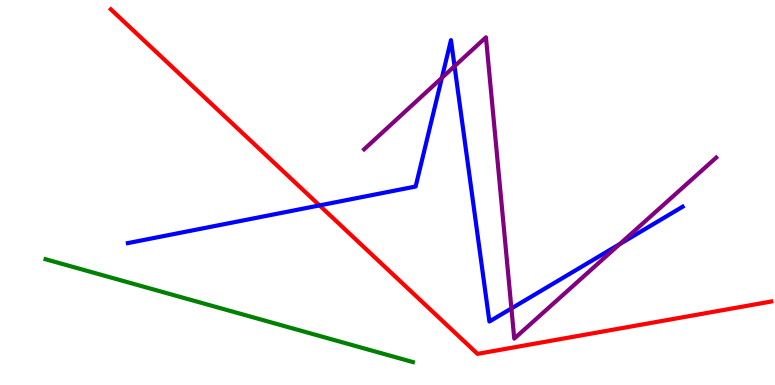[{'lines': ['blue', 'red'], 'intersections': [{'x': 4.12, 'y': 4.66}]}, {'lines': ['green', 'red'], 'intersections': []}, {'lines': ['purple', 'red'], 'intersections': []}, {'lines': ['blue', 'green'], 'intersections': []}, {'lines': ['blue', 'purple'], 'intersections': [{'x': 5.7, 'y': 7.98}, {'x': 5.86, 'y': 8.28}, {'x': 6.6, 'y': 1.99}, {'x': 8.0, 'y': 3.66}]}, {'lines': ['green', 'purple'], 'intersections': []}]